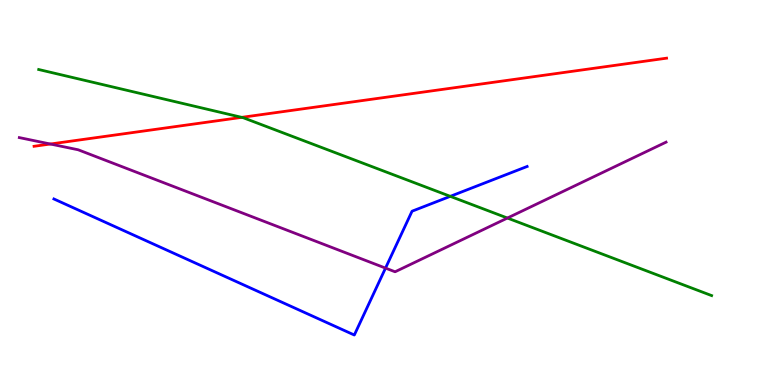[{'lines': ['blue', 'red'], 'intersections': []}, {'lines': ['green', 'red'], 'intersections': [{'x': 3.12, 'y': 6.95}]}, {'lines': ['purple', 'red'], 'intersections': [{'x': 0.65, 'y': 6.26}]}, {'lines': ['blue', 'green'], 'intersections': [{'x': 5.81, 'y': 4.9}]}, {'lines': ['blue', 'purple'], 'intersections': [{'x': 4.97, 'y': 3.04}]}, {'lines': ['green', 'purple'], 'intersections': [{'x': 6.55, 'y': 4.34}]}]